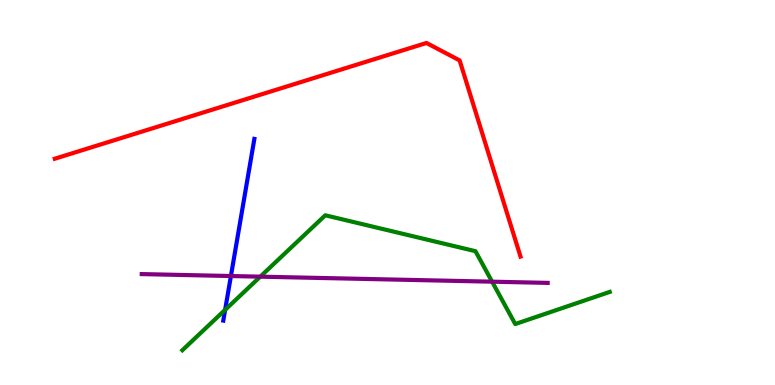[{'lines': ['blue', 'red'], 'intersections': []}, {'lines': ['green', 'red'], 'intersections': []}, {'lines': ['purple', 'red'], 'intersections': []}, {'lines': ['blue', 'green'], 'intersections': [{'x': 2.9, 'y': 1.95}]}, {'lines': ['blue', 'purple'], 'intersections': [{'x': 2.98, 'y': 2.83}]}, {'lines': ['green', 'purple'], 'intersections': [{'x': 3.36, 'y': 2.81}, {'x': 6.35, 'y': 2.68}]}]